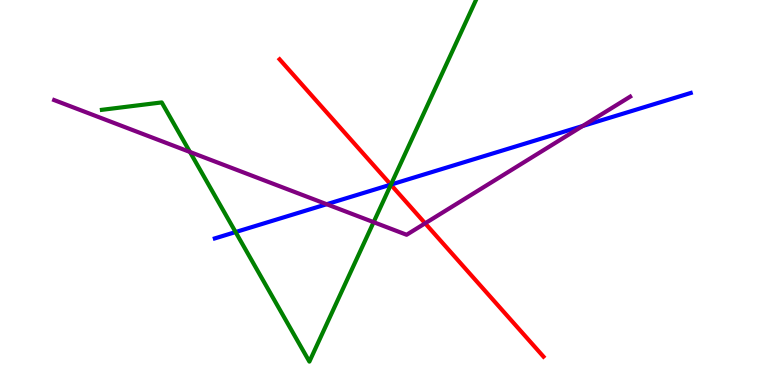[{'lines': ['blue', 'red'], 'intersections': [{'x': 5.04, 'y': 5.2}]}, {'lines': ['green', 'red'], 'intersections': [{'x': 5.04, 'y': 5.2}]}, {'lines': ['purple', 'red'], 'intersections': [{'x': 5.49, 'y': 4.2}]}, {'lines': ['blue', 'green'], 'intersections': [{'x': 3.04, 'y': 3.97}, {'x': 5.04, 'y': 5.21}]}, {'lines': ['blue', 'purple'], 'intersections': [{'x': 4.22, 'y': 4.7}, {'x': 7.52, 'y': 6.73}]}, {'lines': ['green', 'purple'], 'intersections': [{'x': 2.45, 'y': 6.05}, {'x': 4.82, 'y': 4.23}]}]